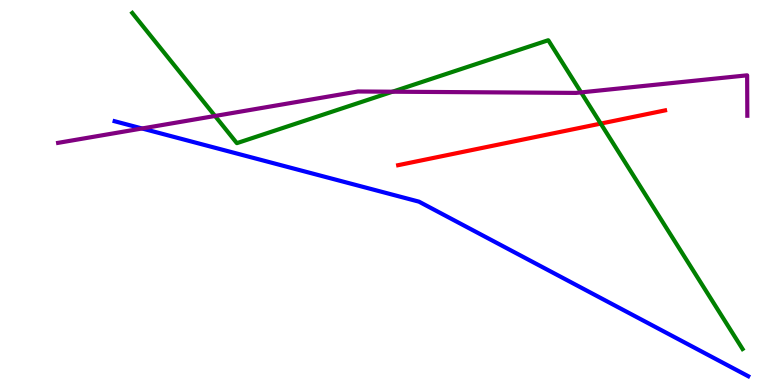[{'lines': ['blue', 'red'], 'intersections': []}, {'lines': ['green', 'red'], 'intersections': [{'x': 7.75, 'y': 6.79}]}, {'lines': ['purple', 'red'], 'intersections': []}, {'lines': ['blue', 'green'], 'intersections': []}, {'lines': ['blue', 'purple'], 'intersections': [{'x': 1.83, 'y': 6.66}]}, {'lines': ['green', 'purple'], 'intersections': [{'x': 2.77, 'y': 6.99}, {'x': 5.06, 'y': 7.62}, {'x': 7.5, 'y': 7.6}]}]